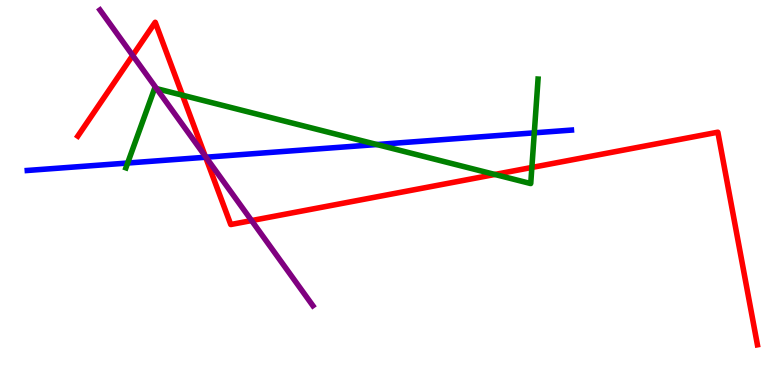[{'lines': ['blue', 'red'], 'intersections': [{'x': 2.65, 'y': 5.92}]}, {'lines': ['green', 'red'], 'intersections': [{'x': 2.35, 'y': 7.53}, {'x': 6.39, 'y': 5.47}, {'x': 6.86, 'y': 5.65}]}, {'lines': ['purple', 'red'], 'intersections': [{'x': 1.71, 'y': 8.56}, {'x': 2.65, 'y': 5.94}, {'x': 3.25, 'y': 4.27}]}, {'lines': ['blue', 'green'], 'intersections': [{'x': 1.65, 'y': 5.77}, {'x': 4.86, 'y': 6.25}, {'x': 6.89, 'y': 6.55}]}, {'lines': ['blue', 'purple'], 'intersections': [{'x': 2.66, 'y': 5.92}]}, {'lines': ['green', 'purple'], 'intersections': [{'x': 2.02, 'y': 7.7}]}]